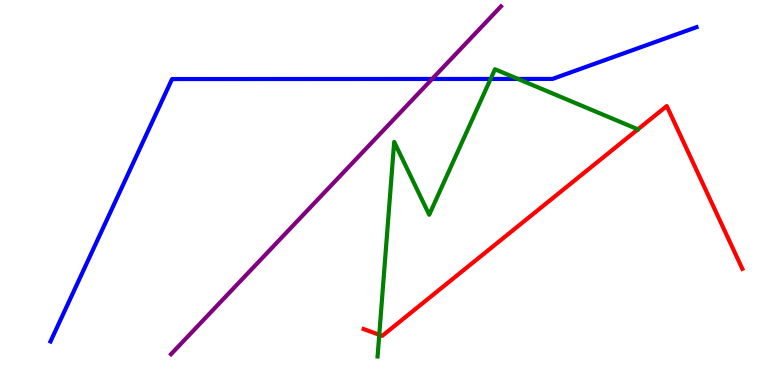[{'lines': ['blue', 'red'], 'intersections': []}, {'lines': ['green', 'red'], 'intersections': [{'x': 4.89, 'y': 1.3}]}, {'lines': ['purple', 'red'], 'intersections': []}, {'lines': ['blue', 'green'], 'intersections': [{'x': 6.33, 'y': 7.95}, {'x': 6.68, 'y': 7.95}]}, {'lines': ['blue', 'purple'], 'intersections': [{'x': 5.58, 'y': 7.95}]}, {'lines': ['green', 'purple'], 'intersections': []}]